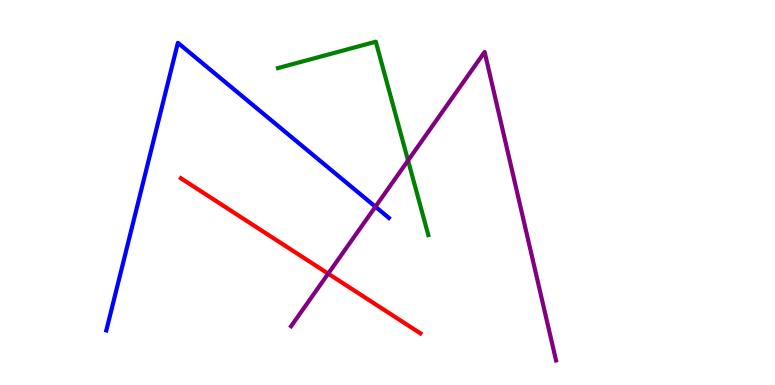[{'lines': ['blue', 'red'], 'intersections': []}, {'lines': ['green', 'red'], 'intersections': []}, {'lines': ['purple', 'red'], 'intersections': [{'x': 4.23, 'y': 2.89}]}, {'lines': ['blue', 'green'], 'intersections': []}, {'lines': ['blue', 'purple'], 'intersections': [{'x': 4.84, 'y': 4.63}]}, {'lines': ['green', 'purple'], 'intersections': [{'x': 5.27, 'y': 5.83}]}]